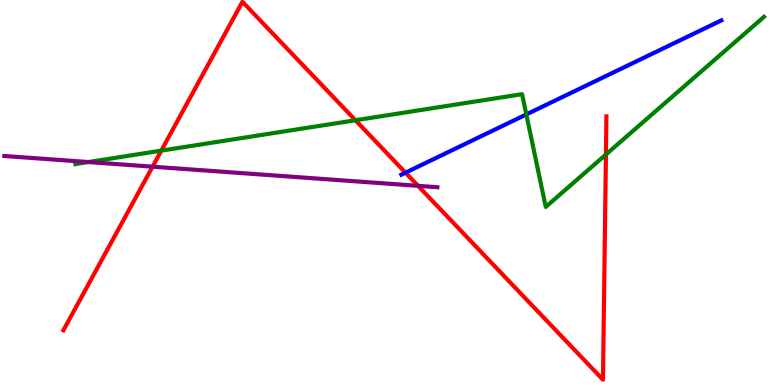[{'lines': ['blue', 'red'], 'intersections': [{'x': 5.23, 'y': 5.51}]}, {'lines': ['green', 'red'], 'intersections': [{'x': 2.08, 'y': 6.09}, {'x': 4.59, 'y': 6.88}, {'x': 7.82, 'y': 5.99}]}, {'lines': ['purple', 'red'], 'intersections': [{'x': 1.97, 'y': 5.67}, {'x': 5.39, 'y': 5.17}]}, {'lines': ['blue', 'green'], 'intersections': [{'x': 6.79, 'y': 7.03}]}, {'lines': ['blue', 'purple'], 'intersections': []}, {'lines': ['green', 'purple'], 'intersections': [{'x': 1.14, 'y': 5.79}]}]